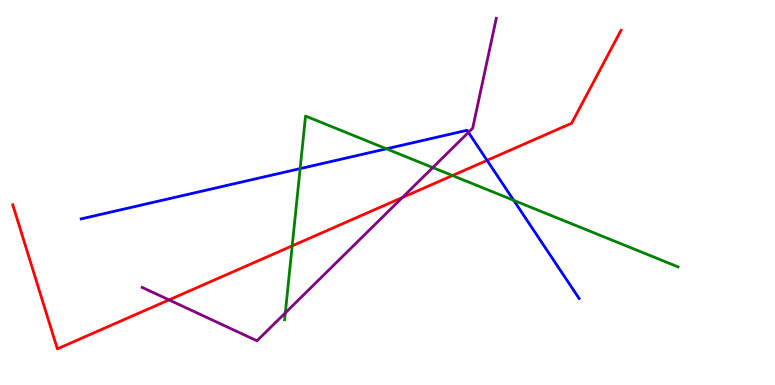[{'lines': ['blue', 'red'], 'intersections': [{'x': 6.28, 'y': 5.83}]}, {'lines': ['green', 'red'], 'intersections': [{'x': 3.77, 'y': 3.61}, {'x': 5.84, 'y': 5.44}]}, {'lines': ['purple', 'red'], 'intersections': [{'x': 2.18, 'y': 2.21}, {'x': 5.19, 'y': 4.87}]}, {'lines': ['blue', 'green'], 'intersections': [{'x': 3.87, 'y': 5.62}, {'x': 4.99, 'y': 6.13}, {'x': 6.63, 'y': 4.8}]}, {'lines': ['blue', 'purple'], 'intersections': [{'x': 6.04, 'y': 6.56}]}, {'lines': ['green', 'purple'], 'intersections': [{'x': 3.68, 'y': 1.87}, {'x': 5.58, 'y': 5.65}]}]